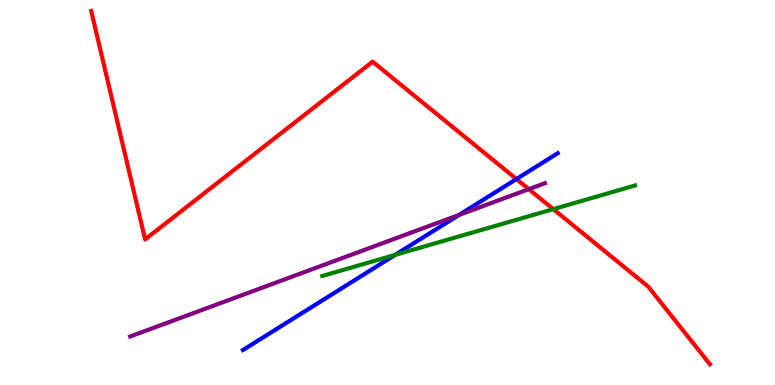[{'lines': ['blue', 'red'], 'intersections': [{'x': 6.66, 'y': 5.35}]}, {'lines': ['green', 'red'], 'intersections': [{'x': 7.14, 'y': 4.57}]}, {'lines': ['purple', 'red'], 'intersections': [{'x': 6.82, 'y': 5.09}]}, {'lines': ['blue', 'green'], 'intersections': [{'x': 5.1, 'y': 3.38}]}, {'lines': ['blue', 'purple'], 'intersections': [{'x': 5.92, 'y': 4.42}]}, {'lines': ['green', 'purple'], 'intersections': []}]